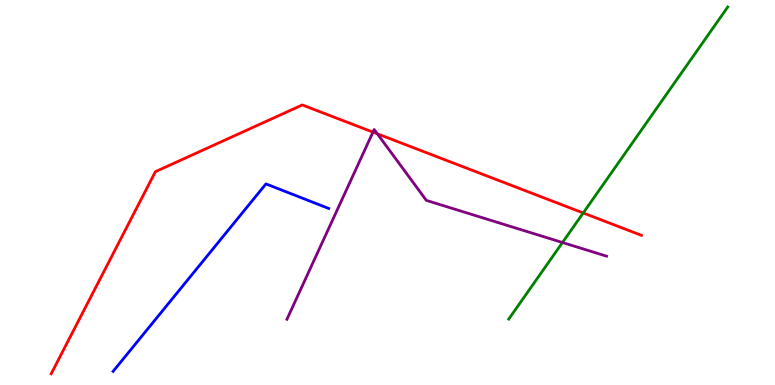[{'lines': ['blue', 'red'], 'intersections': []}, {'lines': ['green', 'red'], 'intersections': [{'x': 7.53, 'y': 4.47}]}, {'lines': ['purple', 'red'], 'intersections': [{'x': 4.81, 'y': 6.57}, {'x': 4.87, 'y': 6.52}]}, {'lines': ['blue', 'green'], 'intersections': []}, {'lines': ['blue', 'purple'], 'intersections': []}, {'lines': ['green', 'purple'], 'intersections': [{'x': 7.26, 'y': 3.7}]}]